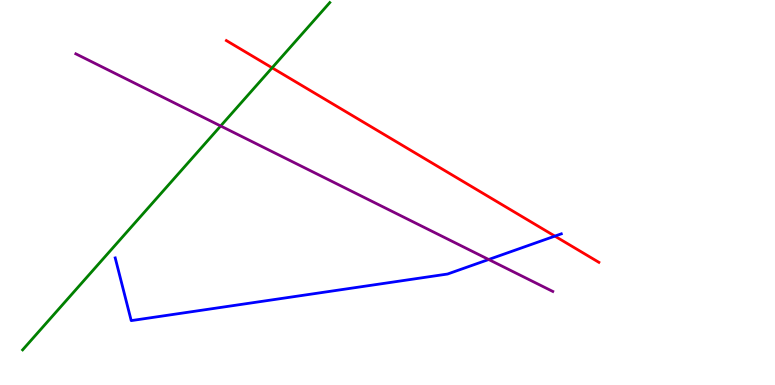[{'lines': ['blue', 'red'], 'intersections': [{'x': 7.16, 'y': 3.87}]}, {'lines': ['green', 'red'], 'intersections': [{'x': 3.51, 'y': 8.24}]}, {'lines': ['purple', 'red'], 'intersections': []}, {'lines': ['blue', 'green'], 'intersections': []}, {'lines': ['blue', 'purple'], 'intersections': [{'x': 6.31, 'y': 3.26}]}, {'lines': ['green', 'purple'], 'intersections': [{'x': 2.85, 'y': 6.73}]}]